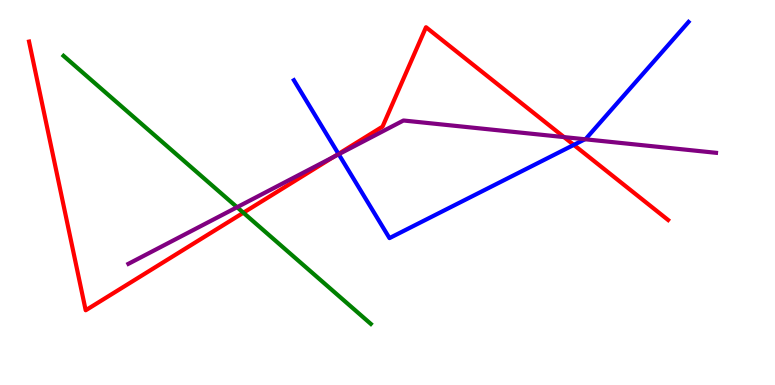[{'lines': ['blue', 'red'], 'intersections': [{'x': 4.37, 'y': 6.0}, {'x': 7.4, 'y': 6.24}]}, {'lines': ['green', 'red'], 'intersections': [{'x': 3.14, 'y': 4.47}]}, {'lines': ['purple', 'red'], 'intersections': [{'x': 4.3, 'y': 5.92}, {'x': 7.28, 'y': 6.44}]}, {'lines': ['blue', 'green'], 'intersections': []}, {'lines': ['blue', 'purple'], 'intersections': [{'x': 4.37, 'y': 5.99}, {'x': 7.55, 'y': 6.38}]}, {'lines': ['green', 'purple'], 'intersections': [{'x': 3.06, 'y': 4.62}]}]